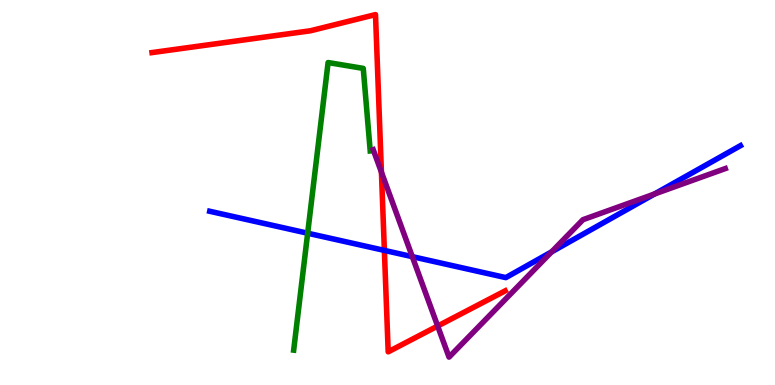[{'lines': ['blue', 'red'], 'intersections': [{'x': 4.96, 'y': 3.5}]}, {'lines': ['green', 'red'], 'intersections': []}, {'lines': ['purple', 'red'], 'intersections': [{'x': 4.92, 'y': 5.53}, {'x': 5.65, 'y': 1.53}]}, {'lines': ['blue', 'green'], 'intersections': [{'x': 3.97, 'y': 3.94}]}, {'lines': ['blue', 'purple'], 'intersections': [{'x': 5.32, 'y': 3.33}, {'x': 7.12, 'y': 3.46}, {'x': 8.45, 'y': 4.96}]}, {'lines': ['green', 'purple'], 'intersections': []}]